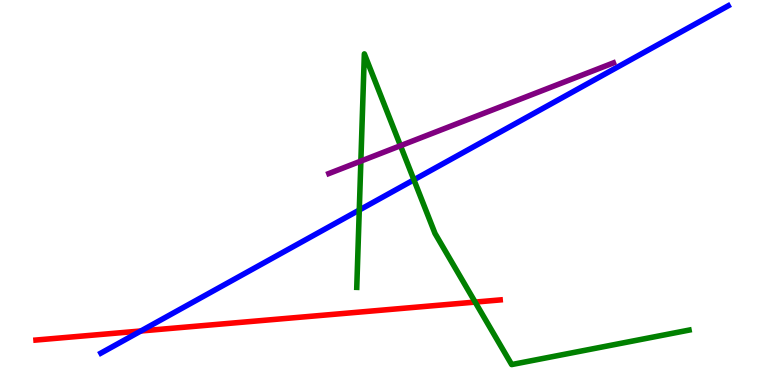[{'lines': ['blue', 'red'], 'intersections': [{'x': 1.82, 'y': 1.4}]}, {'lines': ['green', 'red'], 'intersections': [{'x': 6.13, 'y': 2.15}]}, {'lines': ['purple', 'red'], 'intersections': []}, {'lines': ['blue', 'green'], 'intersections': [{'x': 4.64, 'y': 4.54}, {'x': 5.34, 'y': 5.33}]}, {'lines': ['blue', 'purple'], 'intersections': []}, {'lines': ['green', 'purple'], 'intersections': [{'x': 4.66, 'y': 5.82}, {'x': 5.17, 'y': 6.22}]}]